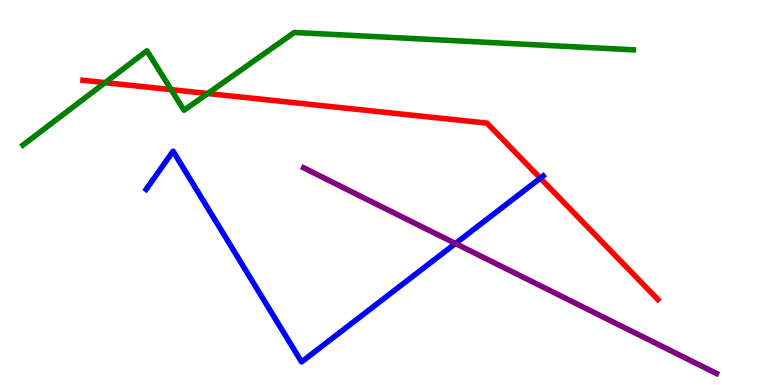[{'lines': ['blue', 'red'], 'intersections': [{'x': 6.97, 'y': 5.37}]}, {'lines': ['green', 'red'], 'intersections': [{'x': 1.36, 'y': 7.85}, {'x': 2.21, 'y': 7.67}, {'x': 2.68, 'y': 7.57}]}, {'lines': ['purple', 'red'], 'intersections': []}, {'lines': ['blue', 'green'], 'intersections': []}, {'lines': ['blue', 'purple'], 'intersections': [{'x': 5.88, 'y': 3.68}]}, {'lines': ['green', 'purple'], 'intersections': []}]